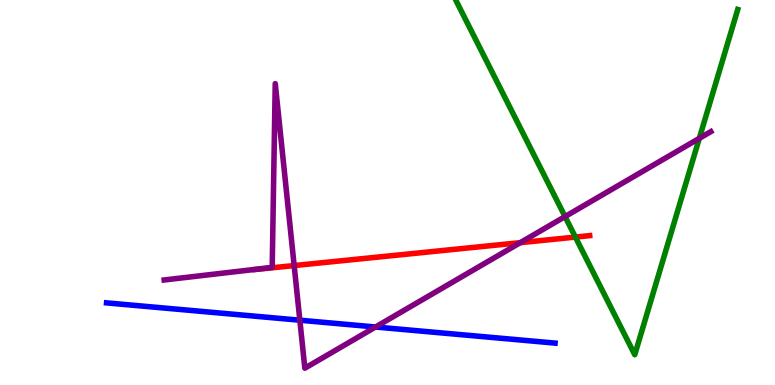[{'lines': ['blue', 'red'], 'intersections': []}, {'lines': ['green', 'red'], 'intersections': [{'x': 7.42, 'y': 3.84}]}, {'lines': ['purple', 'red'], 'intersections': [{'x': 3.8, 'y': 3.1}, {'x': 6.71, 'y': 3.7}]}, {'lines': ['blue', 'green'], 'intersections': []}, {'lines': ['blue', 'purple'], 'intersections': [{'x': 3.87, 'y': 1.68}, {'x': 4.85, 'y': 1.51}]}, {'lines': ['green', 'purple'], 'intersections': [{'x': 7.29, 'y': 4.37}, {'x': 9.02, 'y': 6.41}]}]